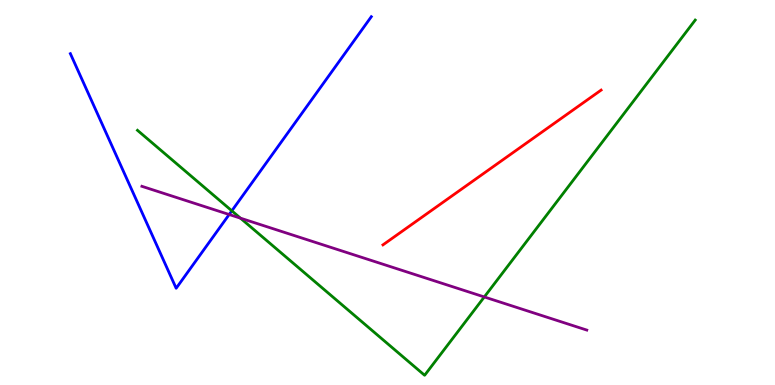[{'lines': ['blue', 'red'], 'intersections': []}, {'lines': ['green', 'red'], 'intersections': []}, {'lines': ['purple', 'red'], 'intersections': []}, {'lines': ['blue', 'green'], 'intersections': [{'x': 2.99, 'y': 4.52}]}, {'lines': ['blue', 'purple'], 'intersections': [{'x': 2.96, 'y': 4.43}]}, {'lines': ['green', 'purple'], 'intersections': [{'x': 3.1, 'y': 4.33}, {'x': 6.25, 'y': 2.29}]}]